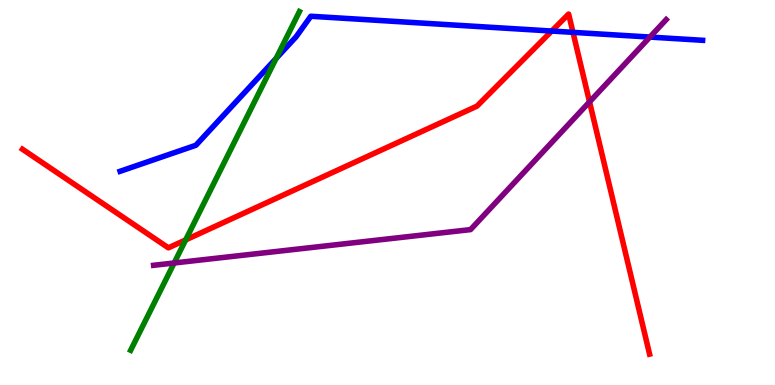[{'lines': ['blue', 'red'], 'intersections': [{'x': 7.12, 'y': 9.19}, {'x': 7.39, 'y': 9.16}]}, {'lines': ['green', 'red'], 'intersections': [{'x': 2.4, 'y': 3.77}]}, {'lines': ['purple', 'red'], 'intersections': [{'x': 7.61, 'y': 7.35}]}, {'lines': ['blue', 'green'], 'intersections': [{'x': 3.56, 'y': 8.48}]}, {'lines': ['blue', 'purple'], 'intersections': [{'x': 8.39, 'y': 9.04}]}, {'lines': ['green', 'purple'], 'intersections': [{'x': 2.25, 'y': 3.17}]}]